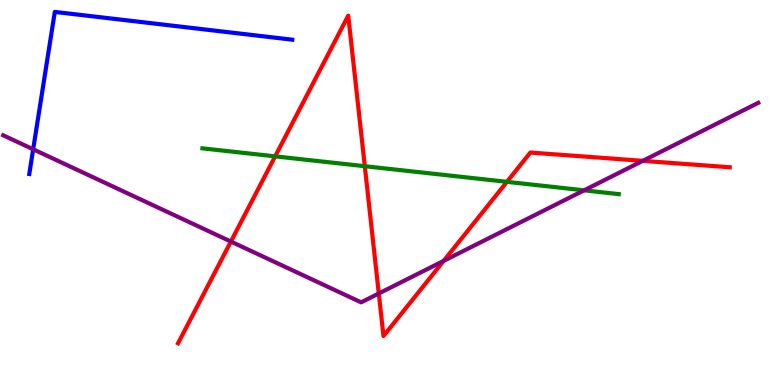[{'lines': ['blue', 'red'], 'intersections': []}, {'lines': ['green', 'red'], 'intersections': [{'x': 3.55, 'y': 5.94}, {'x': 4.71, 'y': 5.68}, {'x': 6.54, 'y': 5.28}]}, {'lines': ['purple', 'red'], 'intersections': [{'x': 2.98, 'y': 3.73}, {'x': 4.89, 'y': 2.38}, {'x': 5.72, 'y': 3.22}, {'x': 8.29, 'y': 5.82}]}, {'lines': ['blue', 'green'], 'intersections': []}, {'lines': ['blue', 'purple'], 'intersections': [{'x': 0.428, 'y': 6.12}]}, {'lines': ['green', 'purple'], 'intersections': [{'x': 7.54, 'y': 5.06}]}]